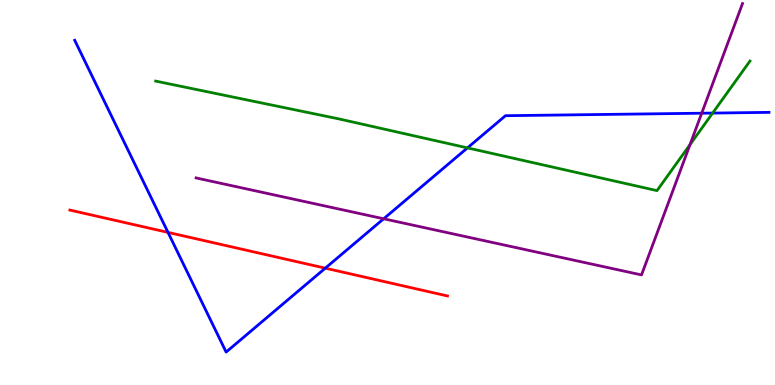[{'lines': ['blue', 'red'], 'intersections': [{'x': 2.17, 'y': 3.96}, {'x': 4.2, 'y': 3.03}]}, {'lines': ['green', 'red'], 'intersections': []}, {'lines': ['purple', 'red'], 'intersections': []}, {'lines': ['blue', 'green'], 'intersections': [{'x': 6.03, 'y': 6.16}, {'x': 9.2, 'y': 7.06}]}, {'lines': ['blue', 'purple'], 'intersections': [{'x': 4.95, 'y': 4.32}, {'x': 9.05, 'y': 7.06}]}, {'lines': ['green', 'purple'], 'intersections': [{'x': 8.9, 'y': 6.24}]}]